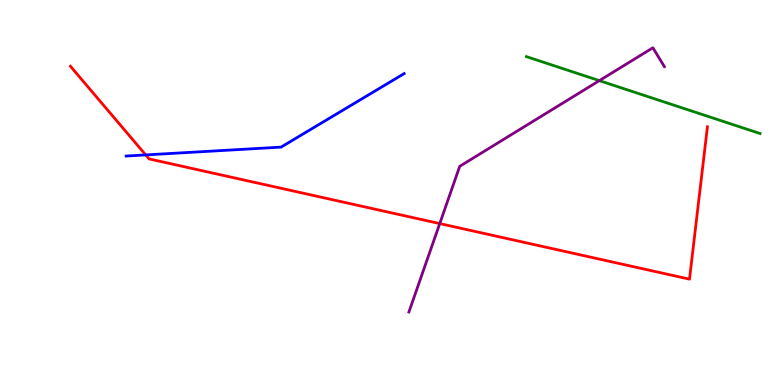[{'lines': ['blue', 'red'], 'intersections': [{'x': 1.88, 'y': 5.98}]}, {'lines': ['green', 'red'], 'intersections': []}, {'lines': ['purple', 'red'], 'intersections': [{'x': 5.67, 'y': 4.19}]}, {'lines': ['blue', 'green'], 'intersections': []}, {'lines': ['blue', 'purple'], 'intersections': []}, {'lines': ['green', 'purple'], 'intersections': [{'x': 7.73, 'y': 7.91}]}]